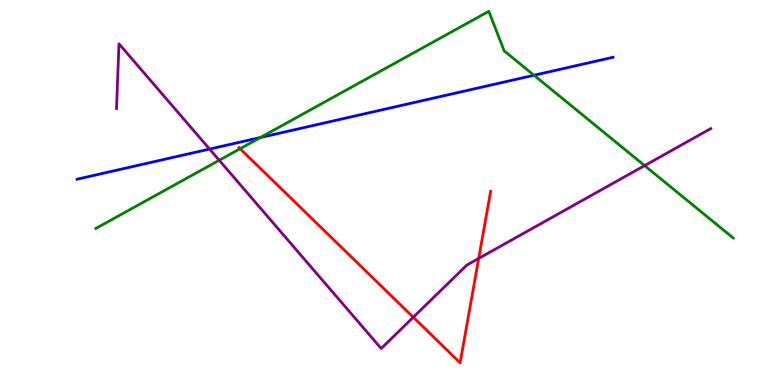[{'lines': ['blue', 'red'], 'intersections': []}, {'lines': ['green', 'red'], 'intersections': [{'x': 3.1, 'y': 6.14}]}, {'lines': ['purple', 'red'], 'intersections': [{'x': 5.33, 'y': 1.76}, {'x': 6.18, 'y': 3.29}]}, {'lines': ['blue', 'green'], 'intersections': [{'x': 3.36, 'y': 6.43}, {'x': 6.89, 'y': 8.05}]}, {'lines': ['blue', 'purple'], 'intersections': [{'x': 2.7, 'y': 6.13}]}, {'lines': ['green', 'purple'], 'intersections': [{'x': 2.83, 'y': 5.84}, {'x': 8.32, 'y': 5.7}]}]